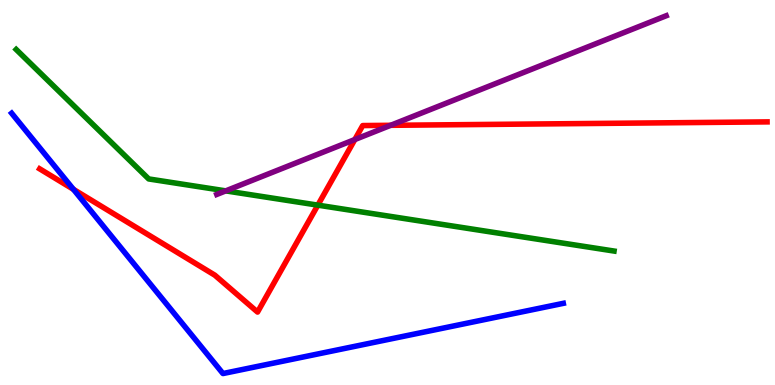[{'lines': ['blue', 'red'], 'intersections': [{'x': 0.948, 'y': 5.08}]}, {'lines': ['green', 'red'], 'intersections': [{'x': 4.1, 'y': 4.67}]}, {'lines': ['purple', 'red'], 'intersections': [{'x': 4.58, 'y': 6.38}, {'x': 5.04, 'y': 6.75}]}, {'lines': ['blue', 'green'], 'intersections': []}, {'lines': ['blue', 'purple'], 'intersections': []}, {'lines': ['green', 'purple'], 'intersections': [{'x': 2.91, 'y': 5.04}]}]